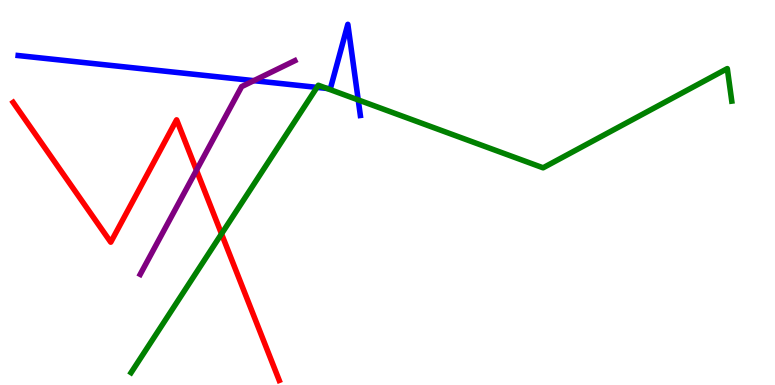[{'lines': ['blue', 'red'], 'intersections': []}, {'lines': ['green', 'red'], 'intersections': [{'x': 2.86, 'y': 3.93}]}, {'lines': ['purple', 'red'], 'intersections': [{'x': 2.54, 'y': 5.58}]}, {'lines': ['blue', 'green'], 'intersections': [{'x': 4.09, 'y': 7.73}, {'x': 4.22, 'y': 7.7}, {'x': 4.62, 'y': 7.4}]}, {'lines': ['blue', 'purple'], 'intersections': [{'x': 3.28, 'y': 7.9}]}, {'lines': ['green', 'purple'], 'intersections': []}]